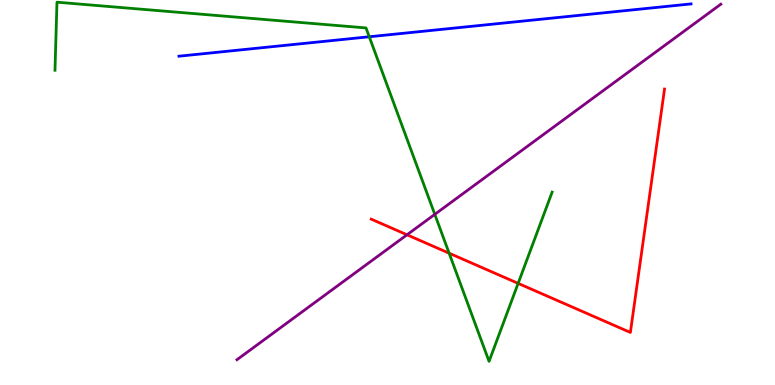[{'lines': ['blue', 'red'], 'intersections': []}, {'lines': ['green', 'red'], 'intersections': [{'x': 5.8, 'y': 3.42}, {'x': 6.69, 'y': 2.64}]}, {'lines': ['purple', 'red'], 'intersections': [{'x': 5.25, 'y': 3.9}]}, {'lines': ['blue', 'green'], 'intersections': [{'x': 4.76, 'y': 9.05}]}, {'lines': ['blue', 'purple'], 'intersections': []}, {'lines': ['green', 'purple'], 'intersections': [{'x': 5.61, 'y': 4.43}]}]